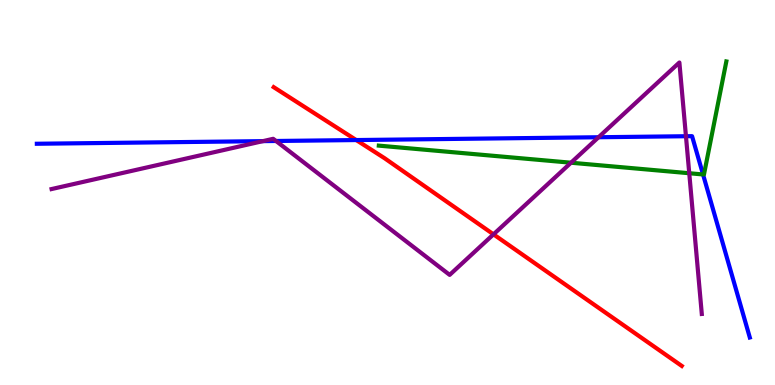[{'lines': ['blue', 'red'], 'intersections': [{'x': 4.6, 'y': 6.36}]}, {'lines': ['green', 'red'], 'intersections': []}, {'lines': ['purple', 'red'], 'intersections': [{'x': 6.37, 'y': 3.91}]}, {'lines': ['blue', 'green'], 'intersections': [{'x': 9.07, 'y': 5.47}]}, {'lines': ['blue', 'purple'], 'intersections': [{'x': 3.39, 'y': 6.33}, {'x': 3.56, 'y': 6.34}, {'x': 7.72, 'y': 6.44}, {'x': 8.85, 'y': 6.46}]}, {'lines': ['green', 'purple'], 'intersections': [{'x': 7.37, 'y': 5.77}, {'x': 8.89, 'y': 5.5}]}]